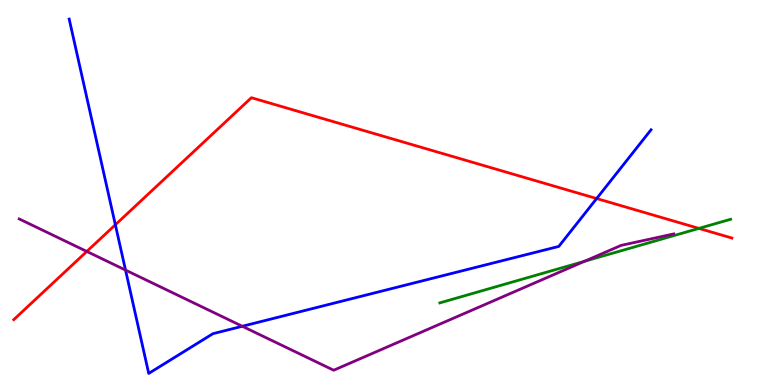[{'lines': ['blue', 'red'], 'intersections': [{'x': 1.49, 'y': 4.16}, {'x': 7.7, 'y': 4.84}]}, {'lines': ['green', 'red'], 'intersections': [{'x': 9.02, 'y': 4.07}]}, {'lines': ['purple', 'red'], 'intersections': [{'x': 1.12, 'y': 3.47}]}, {'lines': ['blue', 'green'], 'intersections': []}, {'lines': ['blue', 'purple'], 'intersections': [{'x': 1.62, 'y': 2.98}, {'x': 3.13, 'y': 1.53}]}, {'lines': ['green', 'purple'], 'intersections': [{'x': 7.54, 'y': 3.21}]}]